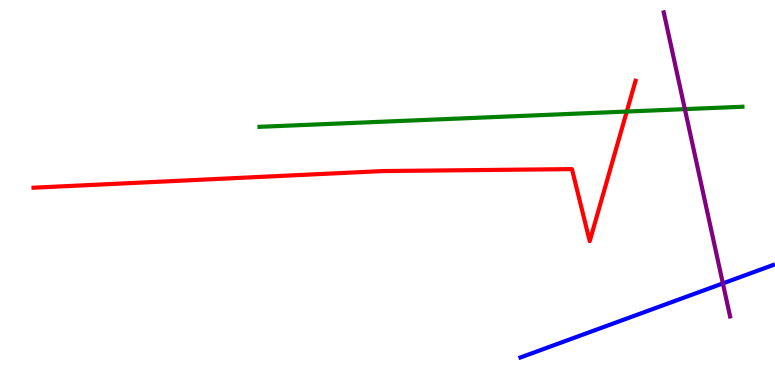[{'lines': ['blue', 'red'], 'intersections': []}, {'lines': ['green', 'red'], 'intersections': [{'x': 8.09, 'y': 7.1}]}, {'lines': ['purple', 'red'], 'intersections': []}, {'lines': ['blue', 'green'], 'intersections': []}, {'lines': ['blue', 'purple'], 'intersections': [{'x': 9.33, 'y': 2.64}]}, {'lines': ['green', 'purple'], 'intersections': [{'x': 8.84, 'y': 7.17}]}]